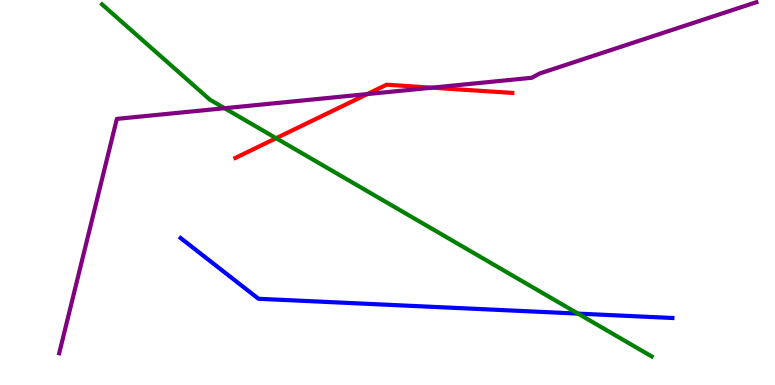[{'lines': ['blue', 'red'], 'intersections': []}, {'lines': ['green', 'red'], 'intersections': [{'x': 3.56, 'y': 6.41}]}, {'lines': ['purple', 'red'], 'intersections': [{'x': 4.74, 'y': 7.56}, {'x': 5.57, 'y': 7.72}]}, {'lines': ['blue', 'green'], 'intersections': [{'x': 7.46, 'y': 1.85}]}, {'lines': ['blue', 'purple'], 'intersections': []}, {'lines': ['green', 'purple'], 'intersections': [{'x': 2.9, 'y': 7.19}]}]